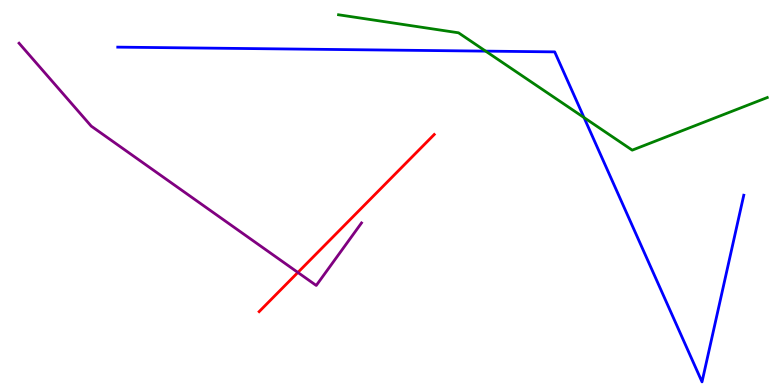[{'lines': ['blue', 'red'], 'intersections': []}, {'lines': ['green', 'red'], 'intersections': []}, {'lines': ['purple', 'red'], 'intersections': [{'x': 3.84, 'y': 2.92}]}, {'lines': ['blue', 'green'], 'intersections': [{'x': 6.27, 'y': 8.67}, {'x': 7.54, 'y': 6.95}]}, {'lines': ['blue', 'purple'], 'intersections': []}, {'lines': ['green', 'purple'], 'intersections': []}]